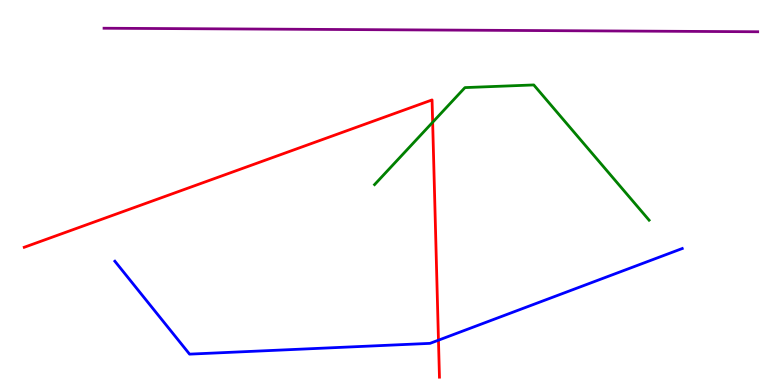[{'lines': ['blue', 'red'], 'intersections': [{'x': 5.66, 'y': 1.16}]}, {'lines': ['green', 'red'], 'intersections': [{'x': 5.58, 'y': 6.82}]}, {'lines': ['purple', 'red'], 'intersections': []}, {'lines': ['blue', 'green'], 'intersections': []}, {'lines': ['blue', 'purple'], 'intersections': []}, {'lines': ['green', 'purple'], 'intersections': []}]